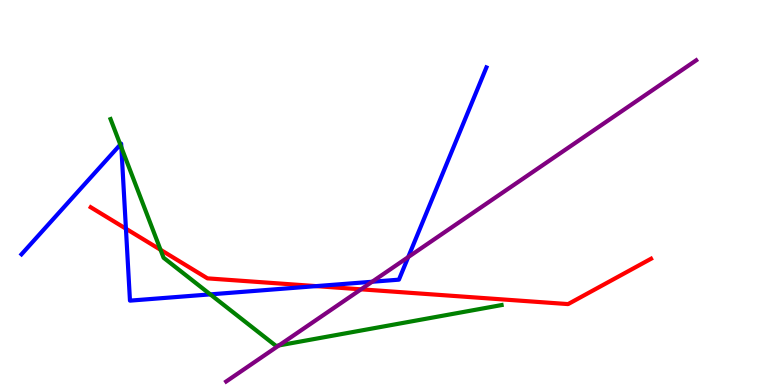[{'lines': ['blue', 'red'], 'intersections': [{'x': 1.62, 'y': 4.06}, {'x': 4.08, 'y': 2.57}]}, {'lines': ['green', 'red'], 'intersections': [{'x': 2.07, 'y': 3.51}]}, {'lines': ['purple', 'red'], 'intersections': [{'x': 4.66, 'y': 2.49}]}, {'lines': ['blue', 'green'], 'intersections': [{'x': 1.55, 'y': 6.24}, {'x': 1.57, 'y': 6.17}, {'x': 2.71, 'y': 2.35}]}, {'lines': ['blue', 'purple'], 'intersections': [{'x': 4.8, 'y': 2.68}, {'x': 5.27, 'y': 3.32}]}, {'lines': ['green', 'purple'], 'intersections': [{'x': 3.6, 'y': 1.03}]}]